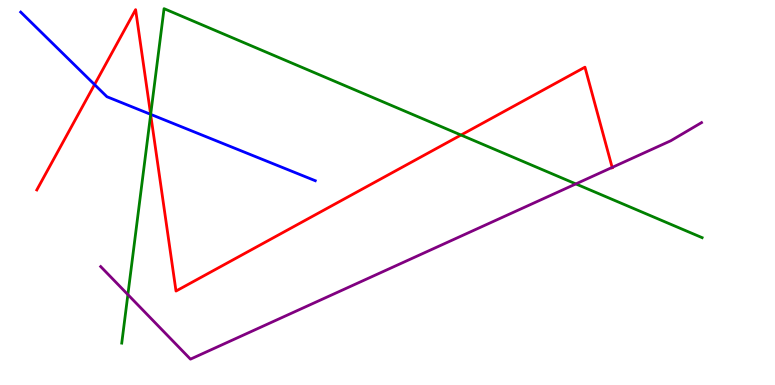[{'lines': ['blue', 'red'], 'intersections': [{'x': 1.22, 'y': 7.8}, {'x': 1.94, 'y': 7.03}]}, {'lines': ['green', 'red'], 'intersections': [{'x': 1.94, 'y': 7.03}, {'x': 5.95, 'y': 6.49}]}, {'lines': ['purple', 'red'], 'intersections': [{'x': 7.9, 'y': 5.65}]}, {'lines': ['blue', 'green'], 'intersections': [{'x': 1.94, 'y': 7.03}]}, {'lines': ['blue', 'purple'], 'intersections': []}, {'lines': ['green', 'purple'], 'intersections': [{'x': 1.65, 'y': 2.35}, {'x': 7.43, 'y': 5.22}]}]